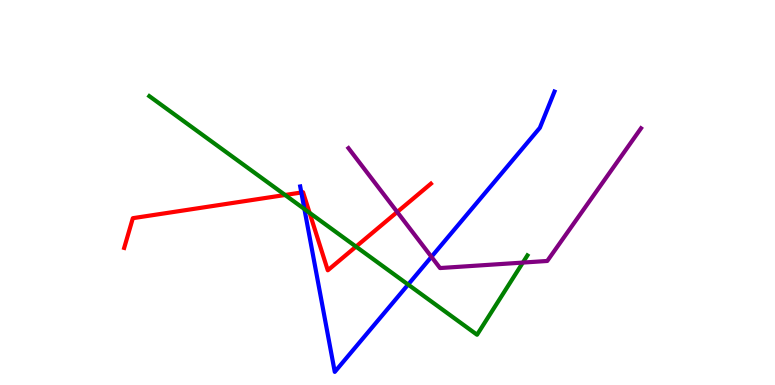[{'lines': ['blue', 'red'], 'intersections': [{'x': 3.89, 'y': 5.0}]}, {'lines': ['green', 'red'], 'intersections': [{'x': 3.68, 'y': 4.94}, {'x': 3.99, 'y': 4.47}, {'x': 4.59, 'y': 3.59}]}, {'lines': ['purple', 'red'], 'intersections': [{'x': 5.13, 'y': 4.49}]}, {'lines': ['blue', 'green'], 'intersections': [{'x': 3.93, 'y': 4.57}, {'x': 5.27, 'y': 2.61}]}, {'lines': ['blue', 'purple'], 'intersections': [{'x': 5.57, 'y': 3.33}]}, {'lines': ['green', 'purple'], 'intersections': [{'x': 6.75, 'y': 3.18}]}]